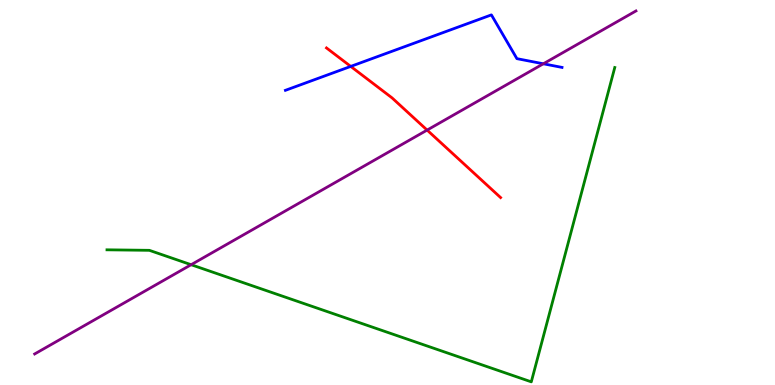[{'lines': ['blue', 'red'], 'intersections': [{'x': 4.53, 'y': 8.28}]}, {'lines': ['green', 'red'], 'intersections': []}, {'lines': ['purple', 'red'], 'intersections': [{'x': 5.51, 'y': 6.62}]}, {'lines': ['blue', 'green'], 'intersections': []}, {'lines': ['blue', 'purple'], 'intersections': [{'x': 7.01, 'y': 8.34}]}, {'lines': ['green', 'purple'], 'intersections': [{'x': 2.47, 'y': 3.12}]}]